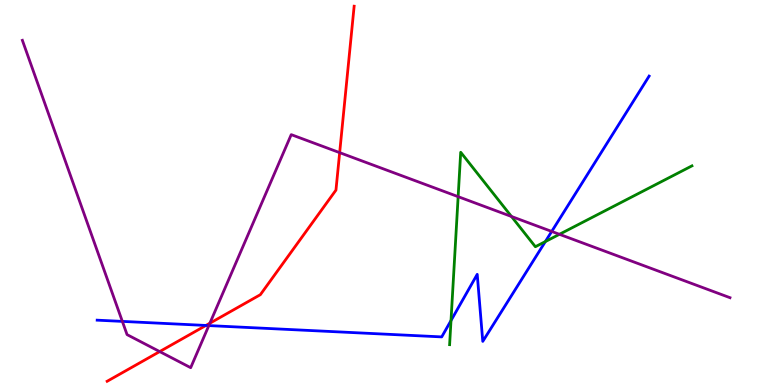[{'lines': ['blue', 'red'], 'intersections': [{'x': 2.66, 'y': 1.55}]}, {'lines': ['green', 'red'], 'intersections': []}, {'lines': ['purple', 'red'], 'intersections': [{'x': 2.06, 'y': 0.868}, {'x': 2.71, 'y': 1.6}, {'x': 4.38, 'y': 6.04}]}, {'lines': ['blue', 'green'], 'intersections': [{'x': 5.82, 'y': 1.67}, {'x': 7.04, 'y': 3.73}]}, {'lines': ['blue', 'purple'], 'intersections': [{'x': 1.58, 'y': 1.65}, {'x': 2.69, 'y': 1.54}, {'x': 7.12, 'y': 3.99}]}, {'lines': ['green', 'purple'], 'intersections': [{'x': 5.91, 'y': 4.89}, {'x': 6.6, 'y': 4.38}, {'x': 7.22, 'y': 3.91}]}]